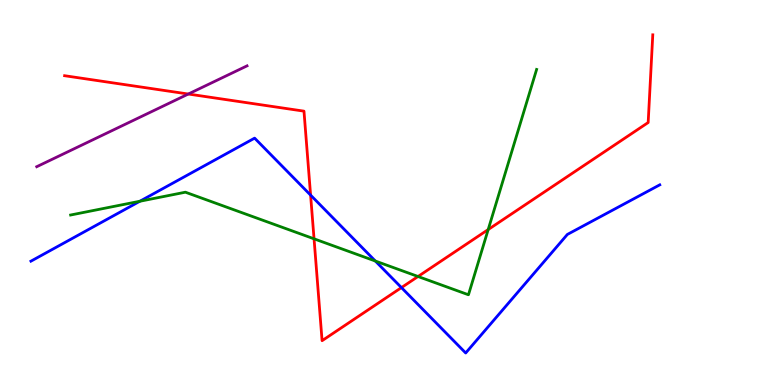[{'lines': ['blue', 'red'], 'intersections': [{'x': 4.01, 'y': 4.93}, {'x': 5.18, 'y': 2.53}]}, {'lines': ['green', 'red'], 'intersections': [{'x': 4.05, 'y': 3.8}, {'x': 5.39, 'y': 2.82}, {'x': 6.3, 'y': 4.04}]}, {'lines': ['purple', 'red'], 'intersections': [{'x': 2.43, 'y': 7.56}]}, {'lines': ['blue', 'green'], 'intersections': [{'x': 1.8, 'y': 4.77}, {'x': 4.84, 'y': 3.22}]}, {'lines': ['blue', 'purple'], 'intersections': []}, {'lines': ['green', 'purple'], 'intersections': []}]